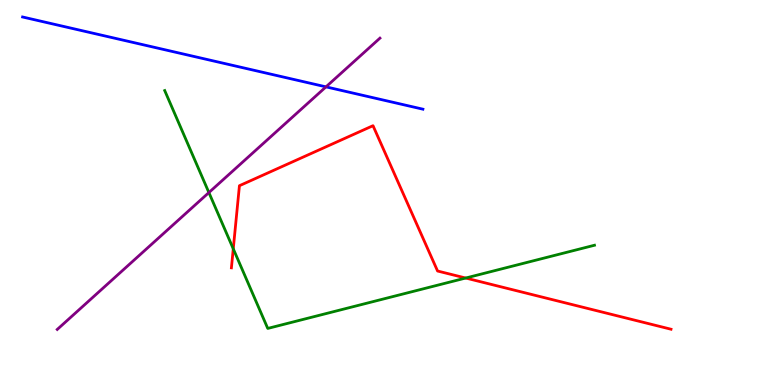[{'lines': ['blue', 'red'], 'intersections': []}, {'lines': ['green', 'red'], 'intersections': [{'x': 3.01, 'y': 3.54}, {'x': 6.01, 'y': 2.78}]}, {'lines': ['purple', 'red'], 'intersections': []}, {'lines': ['blue', 'green'], 'intersections': []}, {'lines': ['blue', 'purple'], 'intersections': [{'x': 4.21, 'y': 7.74}]}, {'lines': ['green', 'purple'], 'intersections': [{'x': 2.7, 'y': 5.0}]}]